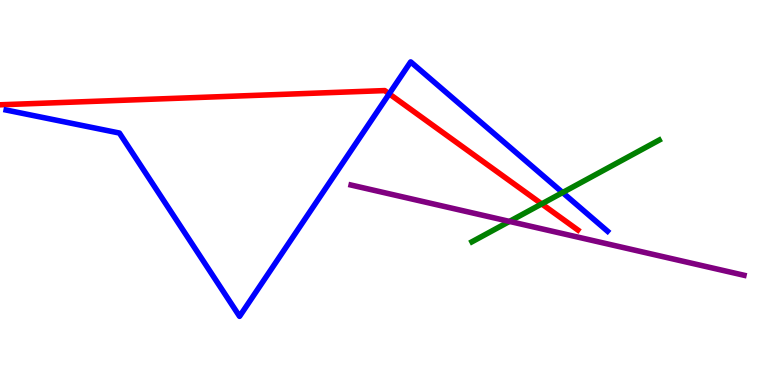[{'lines': ['blue', 'red'], 'intersections': [{'x': 5.02, 'y': 7.56}]}, {'lines': ['green', 'red'], 'intersections': [{'x': 6.99, 'y': 4.7}]}, {'lines': ['purple', 'red'], 'intersections': []}, {'lines': ['blue', 'green'], 'intersections': [{'x': 7.26, 'y': 5.0}]}, {'lines': ['blue', 'purple'], 'intersections': []}, {'lines': ['green', 'purple'], 'intersections': [{'x': 6.57, 'y': 4.25}]}]